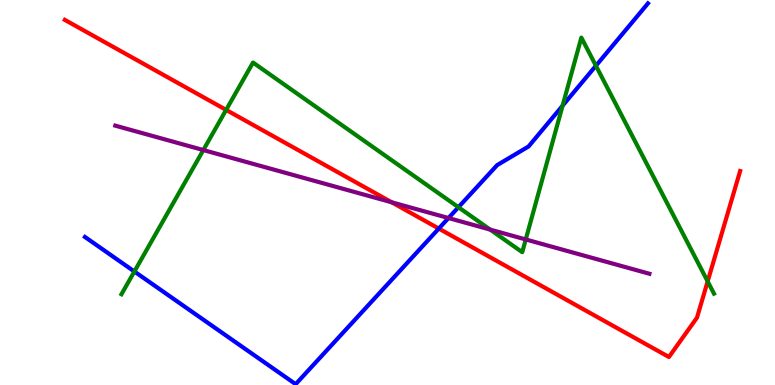[{'lines': ['blue', 'red'], 'intersections': [{'x': 5.66, 'y': 4.06}]}, {'lines': ['green', 'red'], 'intersections': [{'x': 2.92, 'y': 7.15}, {'x': 9.13, 'y': 2.69}]}, {'lines': ['purple', 'red'], 'intersections': [{'x': 5.05, 'y': 4.75}]}, {'lines': ['blue', 'green'], 'intersections': [{'x': 1.73, 'y': 2.95}, {'x': 5.92, 'y': 4.62}, {'x': 7.26, 'y': 7.25}, {'x': 7.69, 'y': 8.29}]}, {'lines': ['blue', 'purple'], 'intersections': [{'x': 5.79, 'y': 4.34}]}, {'lines': ['green', 'purple'], 'intersections': [{'x': 2.62, 'y': 6.1}, {'x': 6.33, 'y': 4.04}, {'x': 6.78, 'y': 3.78}]}]